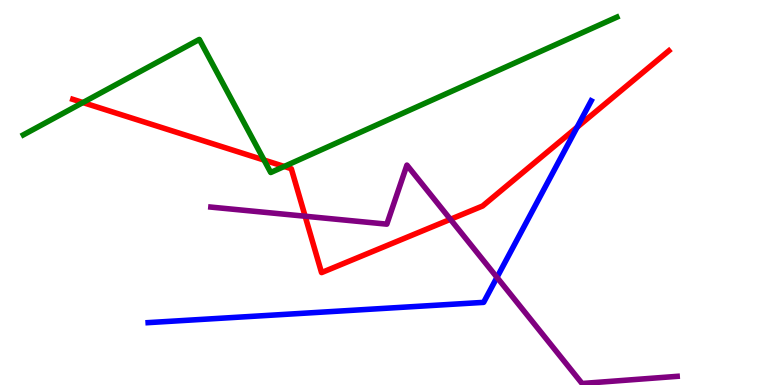[{'lines': ['blue', 'red'], 'intersections': [{'x': 7.45, 'y': 6.69}]}, {'lines': ['green', 'red'], 'intersections': [{'x': 1.07, 'y': 7.34}, {'x': 3.41, 'y': 5.84}, {'x': 3.67, 'y': 5.68}]}, {'lines': ['purple', 'red'], 'intersections': [{'x': 3.94, 'y': 4.38}, {'x': 5.81, 'y': 4.3}]}, {'lines': ['blue', 'green'], 'intersections': []}, {'lines': ['blue', 'purple'], 'intersections': [{'x': 6.41, 'y': 2.8}]}, {'lines': ['green', 'purple'], 'intersections': []}]